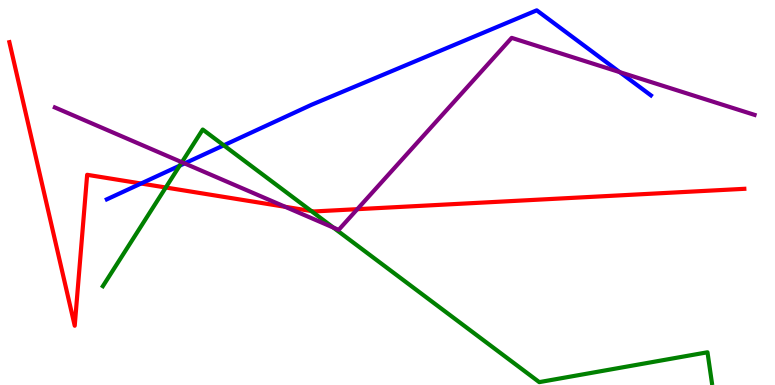[{'lines': ['blue', 'red'], 'intersections': [{'x': 1.82, 'y': 5.23}]}, {'lines': ['green', 'red'], 'intersections': [{'x': 2.14, 'y': 5.13}, {'x': 4.02, 'y': 4.52}]}, {'lines': ['purple', 'red'], 'intersections': [{'x': 3.68, 'y': 4.63}, {'x': 4.61, 'y': 4.57}]}, {'lines': ['blue', 'green'], 'intersections': [{'x': 2.32, 'y': 5.7}, {'x': 2.89, 'y': 6.23}]}, {'lines': ['blue', 'purple'], 'intersections': [{'x': 2.38, 'y': 5.76}, {'x': 8.0, 'y': 8.13}]}, {'lines': ['green', 'purple'], 'intersections': [{'x': 2.35, 'y': 5.79}, {'x': 4.3, 'y': 4.09}]}]